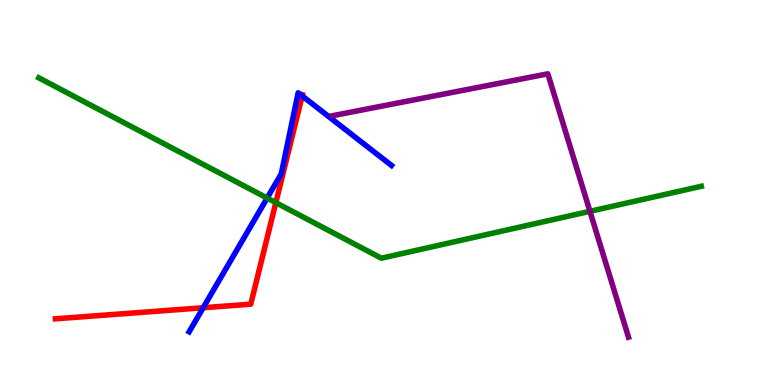[{'lines': ['blue', 'red'], 'intersections': [{'x': 2.62, 'y': 2.01}, {'x': 3.9, 'y': 7.51}]}, {'lines': ['green', 'red'], 'intersections': [{'x': 3.56, 'y': 4.74}]}, {'lines': ['purple', 'red'], 'intersections': []}, {'lines': ['blue', 'green'], 'intersections': [{'x': 3.45, 'y': 4.86}]}, {'lines': ['blue', 'purple'], 'intersections': []}, {'lines': ['green', 'purple'], 'intersections': [{'x': 7.61, 'y': 4.51}]}]